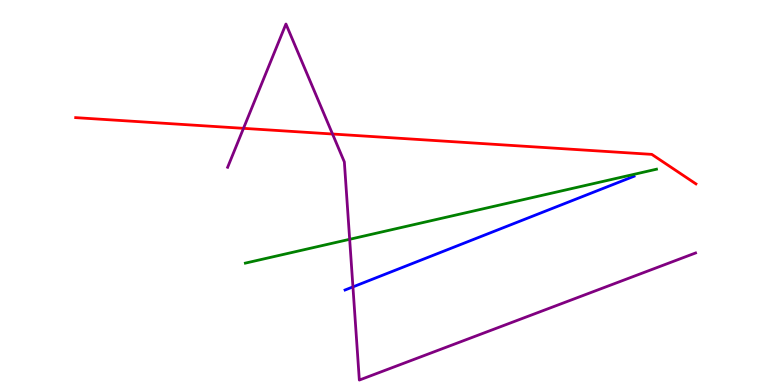[{'lines': ['blue', 'red'], 'intersections': []}, {'lines': ['green', 'red'], 'intersections': []}, {'lines': ['purple', 'red'], 'intersections': [{'x': 3.14, 'y': 6.67}, {'x': 4.29, 'y': 6.52}]}, {'lines': ['blue', 'green'], 'intersections': []}, {'lines': ['blue', 'purple'], 'intersections': [{'x': 4.55, 'y': 2.55}]}, {'lines': ['green', 'purple'], 'intersections': [{'x': 4.51, 'y': 3.78}]}]